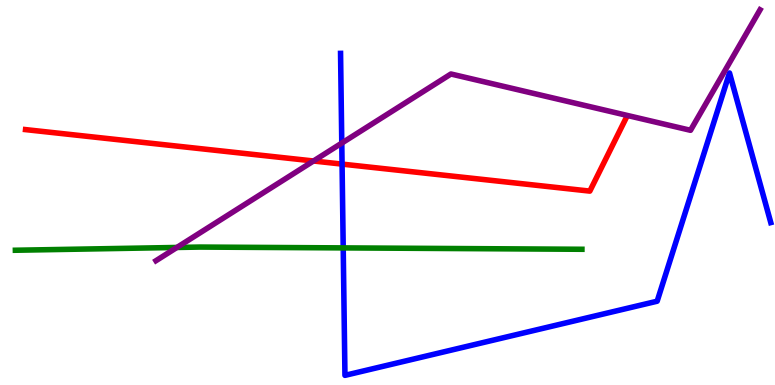[{'lines': ['blue', 'red'], 'intersections': [{'x': 4.41, 'y': 5.74}]}, {'lines': ['green', 'red'], 'intersections': []}, {'lines': ['purple', 'red'], 'intersections': [{'x': 4.05, 'y': 5.82}]}, {'lines': ['blue', 'green'], 'intersections': [{'x': 4.43, 'y': 3.56}]}, {'lines': ['blue', 'purple'], 'intersections': [{'x': 4.41, 'y': 6.28}]}, {'lines': ['green', 'purple'], 'intersections': [{'x': 2.28, 'y': 3.57}]}]